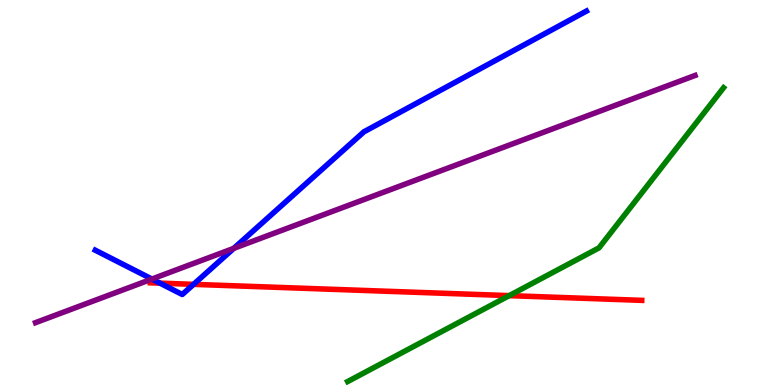[{'lines': ['blue', 'red'], 'intersections': [{'x': 2.06, 'y': 2.65}, {'x': 2.5, 'y': 2.61}]}, {'lines': ['green', 'red'], 'intersections': [{'x': 6.57, 'y': 2.32}]}, {'lines': ['purple', 'red'], 'intersections': []}, {'lines': ['blue', 'green'], 'intersections': []}, {'lines': ['blue', 'purple'], 'intersections': [{'x': 1.96, 'y': 2.75}, {'x': 3.02, 'y': 3.55}]}, {'lines': ['green', 'purple'], 'intersections': []}]